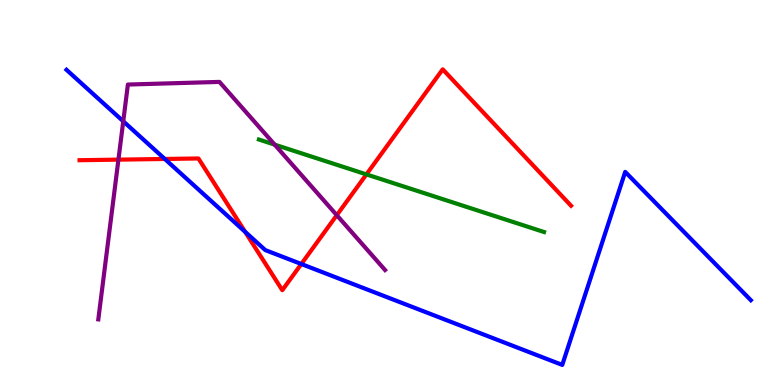[{'lines': ['blue', 'red'], 'intersections': [{'x': 2.13, 'y': 5.87}, {'x': 3.16, 'y': 3.98}, {'x': 3.89, 'y': 3.14}]}, {'lines': ['green', 'red'], 'intersections': [{'x': 4.73, 'y': 5.47}]}, {'lines': ['purple', 'red'], 'intersections': [{'x': 1.53, 'y': 5.85}, {'x': 4.35, 'y': 4.41}]}, {'lines': ['blue', 'green'], 'intersections': []}, {'lines': ['blue', 'purple'], 'intersections': [{'x': 1.59, 'y': 6.85}]}, {'lines': ['green', 'purple'], 'intersections': [{'x': 3.54, 'y': 6.24}]}]